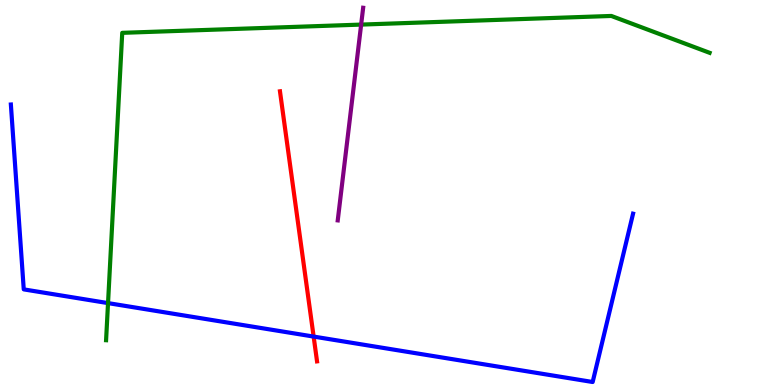[{'lines': ['blue', 'red'], 'intersections': [{'x': 4.05, 'y': 1.26}]}, {'lines': ['green', 'red'], 'intersections': []}, {'lines': ['purple', 'red'], 'intersections': []}, {'lines': ['blue', 'green'], 'intersections': [{'x': 1.39, 'y': 2.13}]}, {'lines': ['blue', 'purple'], 'intersections': []}, {'lines': ['green', 'purple'], 'intersections': [{'x': 4.66, 'y': 9.36}]}]